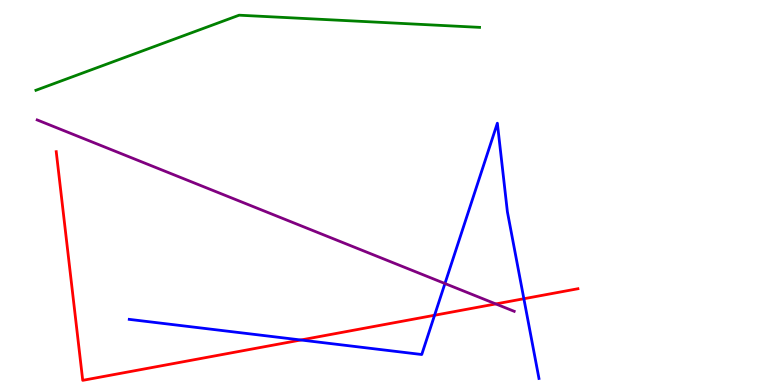[{'lines': ['blue', 'red'], 'intersections': [{'x': 3.88, 'y': 1.17}, {'x': 5.61, 'y': 1.81}, {'x': 6.76, 'y': 2.24}]}, {'lines': ['green', 'red'], 'intersections': []}, {'lines': ['purple', 'red'], 'intersections': [{'x': 6.4, 'y': 2.11}]}, {'lines': ['blue', 'green'], 'intersections': []}, {'lines': ['blue', 'purple'], 'intersections': [{'x': 5.74, 'y': 2.64}]}, {'lines': ['green', 'purple'], 'intersections': []}]